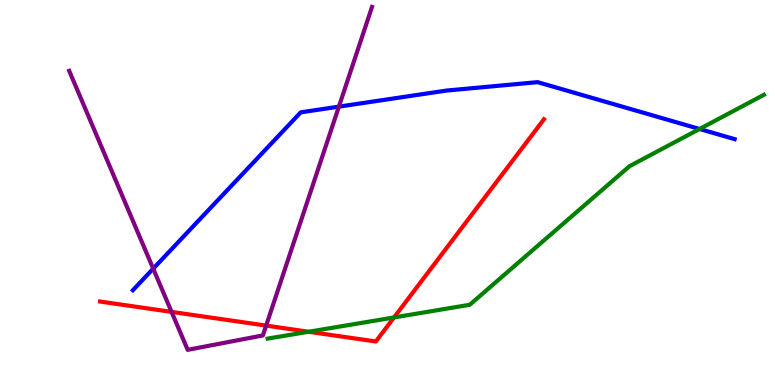[{'lines': ['blue', 'red'], 'intersections': []}, {'lines': ['green', 'red'], 'intersections': [{'x': 3.98, 'y': 1.38}, {'x': 5.08, 'y': 1.75}]}, {'lines': ['purple', 'red'], 'intersections': [{'x': 2.21, 'y': 1.9}, {'x': 3.43, 'y': 1.54}]}, {'lines': ['blue', 'green'], 'intersections': [{'x': 9.03, 'y': 6.65}]}, {'lines': ['blue', 'purple'], 'intersections': [{'x': 1.98, 'y': 3.02}, {'x': 4.37, 'y': 7.23}]}, {'lines': ['green', 'purple'], 'intersections': []}]